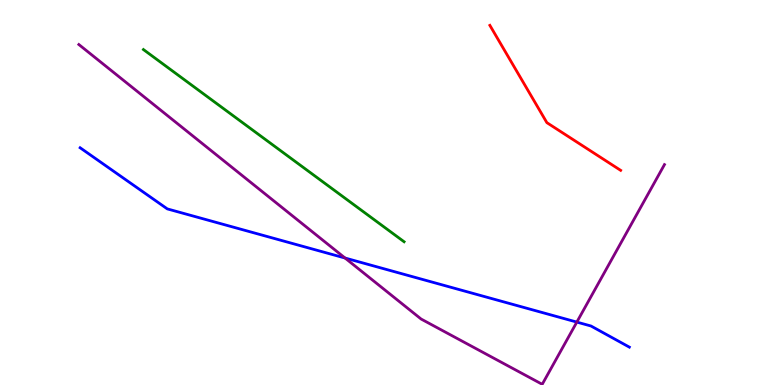[{'lines': ['blue', 'red'], 'intersections': []}, {'lines': ['green', 'red'], 'intersections': []}, {'lines': ['purple', 'red'], 'intersections': []}, {'lines': ['blue', 'green'], 'intersections': []}, {'lines': ['blue', 'purple'], 'intersections': [{'x': 4.45, 'y': 3.3}, {'x': 7.44, 'y': 1.63}]}, {'lines': ['green', 'purple'], 'intersections': []}]